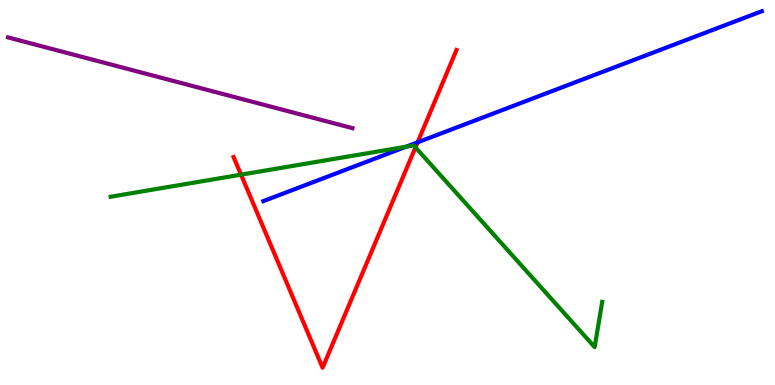[{'lines': ['blue', 'red'], 'intersections': [{'x': 5.39, 'y': 6.3}]}, {'lines': ['green', 'red'], 'intersections': [{'x': 3.11, 'y': 5.46}, {'x': 5.36, 'y': 6.17}]}, {'lines': ['purple', 'red'], 'intersections': []}, {'lines': ['blue', 'green'], 'intersections': [{'x': 5.24, 'y': 6.19}]}, {'lines': ['blue', 'purple'], 'intersections': []}, {'lines': ['green', 'purple'], 'intersections': []}]